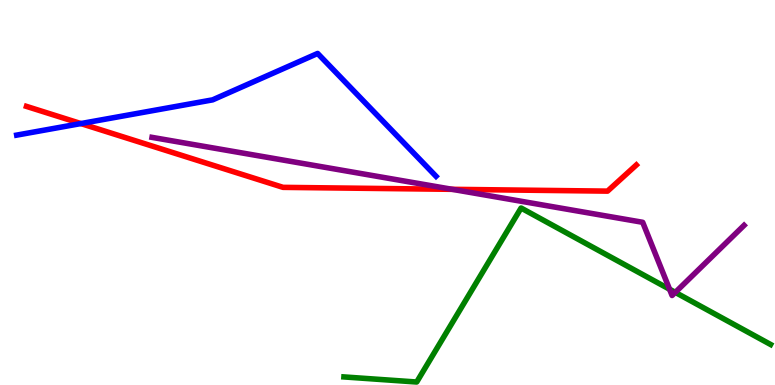[{'lines': ['blue', 'red'], 'intersections': [{'x': 1.04, 'y': 6.79}]}, {'lines': ['green', 'red'], 'intersections': []}, {'lines': ['purple', 'red'], 'intersections': [{'x': 5.83, 'y': 5.08}]}, {'lines': ['blue', 'green'], 'intersections': []}, {'lines': ['blue', 'purple'], 'intersections': []}, {'lines': ['green', 'purple'], 'intersections': [{'x': 8.64, 'y': 2.49}, {'x': 8.71, 'y': 2.41}]}]